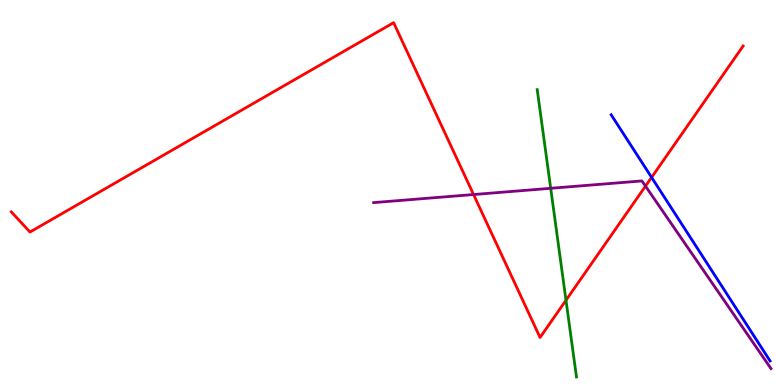[{'lines': ['blue', 'red'], 'intersections': [{'x': 8.41, 'y': 5.39}]}, {'lines': ['green', 'red'], 'intersections': [{'x': 7.3, 'y': 2.2}]}, {'lines': ['purple', 'red'], 'intersections': [{'x': 6.11, 'y': 4.95}, {'x': 8.33, 'y': 5.17}]}, {'lines': ['blue', 'green'], 'intersections': []}, {'lines': ['blue', 'purple'], 'intersections': []}, {'lines': ['green', 'purple'], 'intersections': [{'x': 7.11, 'y': 5.11}]}]